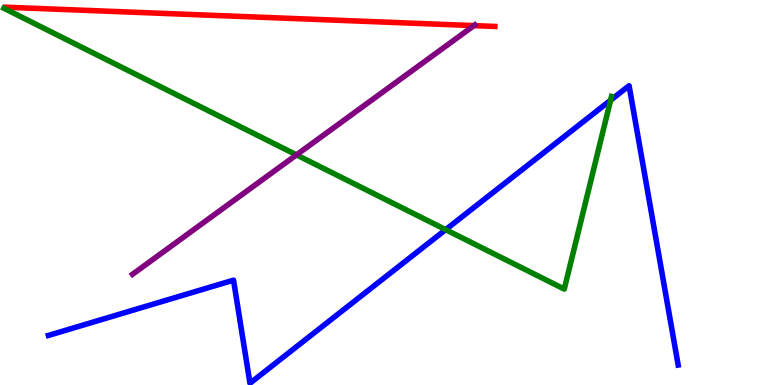[{'lines': ['blue', 'red'], 'intersections': []}, {'lines': ['green', 'red'], 'intersections': []}, {'lines': ['purple', 'red'], 'intersections': [{'x': 6.12, 'y': 9.33}]}, {'lines': ['blue', 'green'], 'intersections': [{'x': 5.75, 'y': 4.04}, {'x': 7.88, 'y': 7.4}]}, {'lines': ['blue', 'purple'], 'intersections': []}, {'lines': ['green', 'purple'], 'intersections': [{'x': 3.83, 'y': 5.98}]}]